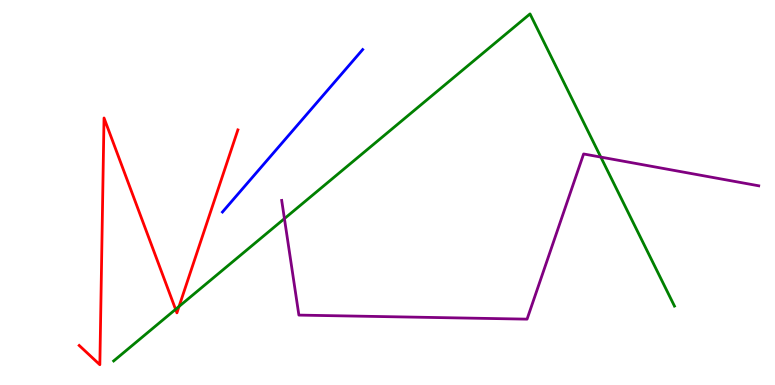[{'lines': ['blue', 'red'], 'intersections': []}, {'lines': ['green', 'red'], 'intersections': [{'x': 2.27, 'y': 1.97}, {'x': 2.31, 'y': 2.04}]}, {'lines': ['purple', 'red'], 'intersections': []}, {'lines': ['blue', 'green'], 'intersections': []}, {'lines': ['blue', 'purple'], 'intersections': []}, {'lines': ['green', 'purple'], 'intersections': [{'x': 3.67, 'y': 4.32}, {'x': 7.75, 'y': 5.92}]}]